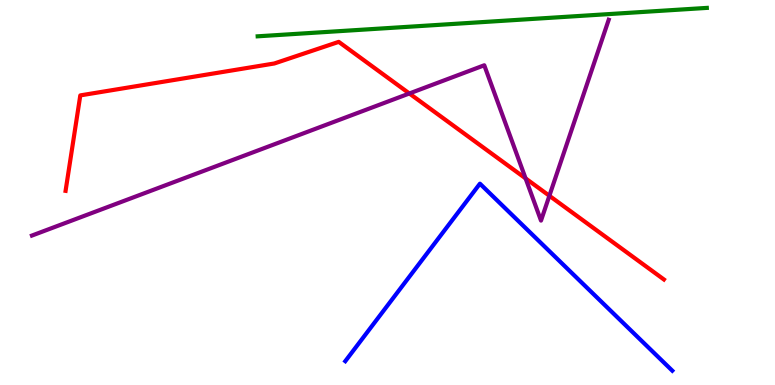[{'lines': ['blue', 'red'], 'intersections': []}, {'lines': ['green', 'red'], 'intersections': []}, {'lines': ['purple', 'red'], 'intersections': [{'x': 5.28, 'y': 7.57}, {'x': 6.78, 'y': 5.37}, {'x': 7.09, 'y': 4.91}]}, {'lines': ['blue', 'green'], 'intersections': []}, {'lines': ['blue', 'purple'], 'intersections': []}, {'lines': ['green', 'purple'], 'intersections': []}]